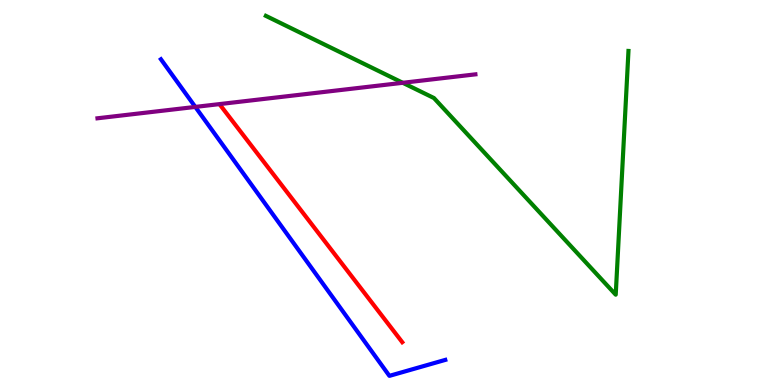[{'lines': ['blue', 'red'], 'intersections': []}, {'lines': ['green', 'red'], 'intersections': []}, {'lines': ['purple', 'red'], 'intersections': []}, {'lines': ['blue', 'green'], 'intersections': []}, {'lines': ['blue', 'purple'], 'intersections': [{'x': 2.52, 'y': 7.22}]}, {'lines': ['green', 'purple'], 'intersections': [{'x': 5.2, 'y': 7.85}]}]